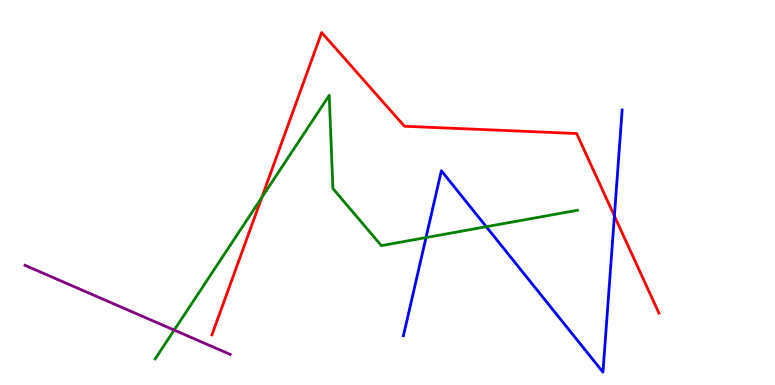[{'lines': ['blue', 'red'], 'intersections': [{'x': 7.93, 'y': 4.39}]}, {'lines': ['green', 'red'], 'intersections': [{'x': 3.38, 'y': 4.87}]}, {'lines': ['purple', 'red'], 'intersections': []}, {'lines': ['blue', 'green'], 'intersections': [{'x': 5.5, 'y': 3.83}, {'x': 6.27, 'y': 4.11}]}, {'lines': ['blue', 'purple'], 'intersections': []}, {'lines': ['green', 'purple'], 'intersections': [{'x': 2.25, 'y': 1.43}]}]